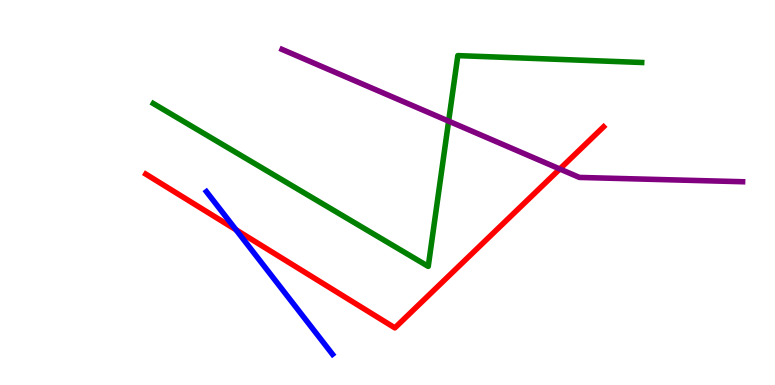[{'lines': ['blue', 'red'], 'intersections': [{'x': 3.05, 'y': 4.03}]}, {'lines': ['green', 'red'], 'intersections': []}, {'lines': ['purple', 'red'], 'intersections': [{'x': 7.22, 'y': 5.61}]}, {'lines': ['blue', 'green'], 'intersections': []}, {'lines': ['blue', 'purple'], 'intersections': []}, {'lines': ['green', 'purple'], 'intersections': [{'x': 5.79, 'y': 6.85}]}]